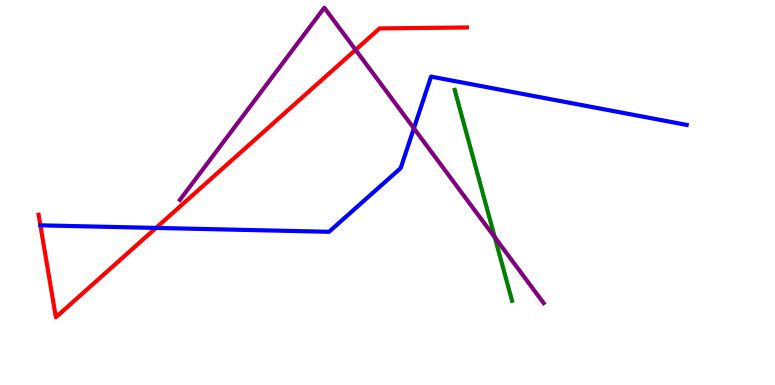[{'lines': ['blue', 'red'], 'intersections': [{'x': 2.01, 'y': 4.08}]}, {'lines': ['green', 'red'], 'intersections': []}, {'lines': ['purple', 'red'], 'intersections': [{'x': 4.59, 'y': 8.71}]}, {'lines': ['blue', 'green'], 'intersections': []}, {'lines': ['blue', 'purple'], 'intersections': [{'x': 5.34, 'y': 6.67}]}, {'lines': ['green', 'purple'], 'intersections': [{'x': 6.38, 'y': 3.83}]}]